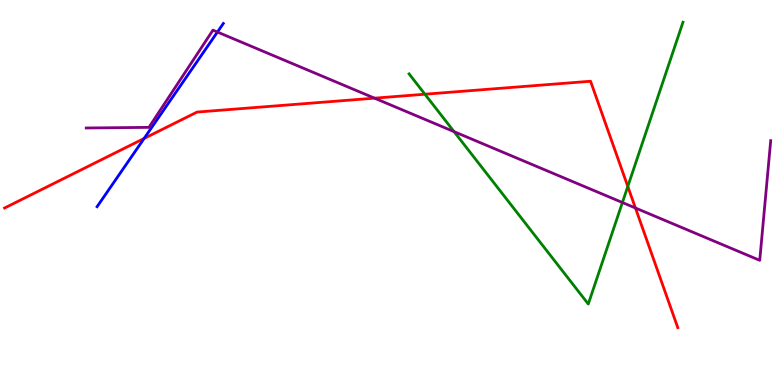[{'lines': ['blue', 'red'], 'intersections': [{'x': 1.86, 'y': 6.4}]}, {'lines': ['green', 'red'], 'intersections': [{'x': 5.48, 'y': 7.55}, {'x': 8.1, 'y': 5.16}]}, {'lines': ['purple', 'red'], 'intersections': [{'x': 4.83, 'y': 7.45}, {'x': 8.2, 'y': 4.6}]}, {'lines': ['blue', 'green'], 'intersections': []}, {'lines': ['blue', 'purple'], 'intersections': [{'x': 2.81, 'y': 9.17}]}, {'lines': ['green', 'purple'], 'intersections': [{'x': 5.86, 'y': 6.58}, {'x': 8.03, 'y': 4.74}]}]